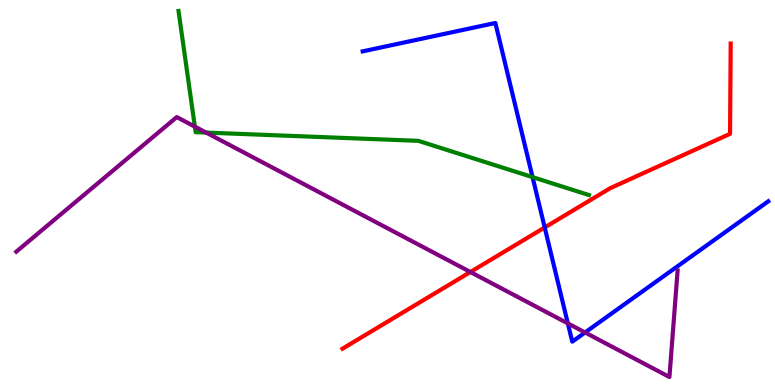[{'lines': ['blue', 'red'], 'intersections': [{'x': 7.03, 'y': 4.09}]}, {'lines': ['green', 'red'], 'intersections': []}, {'lines': ['purple', 'red'], 'intersections': [{'x': 6.07, 'y': 2.94}]}, {'lines': ['blue', 'green'], 'intersections': [{'x': 6.87, 'y': 5.4}]}, {'lines': ['blue', 'purple'], 'intersections': [{'x': 7.33, 'y': 1.6}, {'x': 7.55, 'y': 1.36}]}, {'lines': ['green', 'purple'], 'intersections': [{'x': 2.51, 'y': 6.71}, {'x': 2.66, 'y': 6.56}]}]